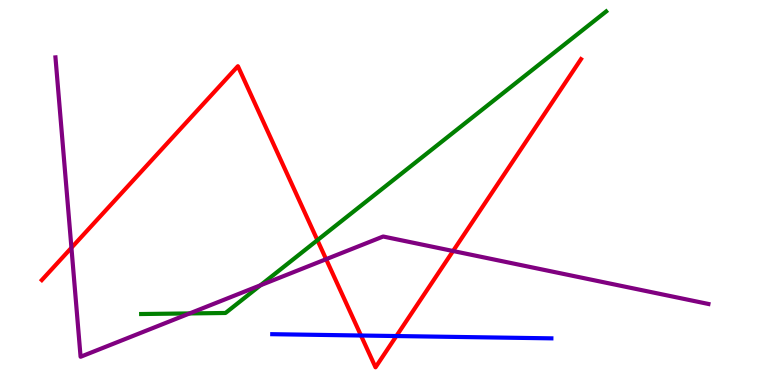[{'lines': ['blue', 'red'], 'intersections': [{'x': 4.66, 'y': 1.29}, {'x': 5.11, 'y': 1.27}]}, {'lines': ['green', 'red'], 'intersections': [{'x': 4.1, 'y': 3.76}]}, {'lines': ['purple', 'red'], 'intersections': [{'x': 0.922, 'y': 3.56}, {'x': 4.21, 'y': 3.27}, {'x': 5.85, 'y': 3.48}]}, {'lines': ['blue', 'green'], 'intersections': []}, {'lines': ['blue', 'purple'], 'intersections': []}, {'lines': ['green', 'purple'], 'intersections': [{'x': 2.45, 'y': 1.86}, {'x': 3.36, 'y': 2.59}]}]